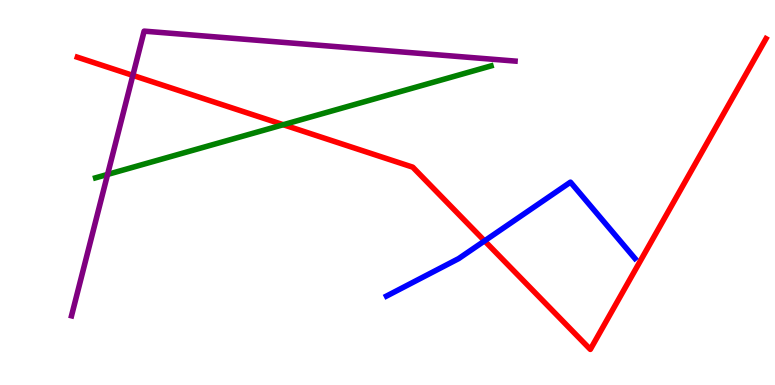[{'lines': ['blue', 'red'], 'intersections': [{'x': 6.25, 'y': 3.74}]}, {'lines': ['green', 'red'], 'intersections': [{'x': 3.66, 'y': 6.76}]}, {'lines': ['purple', 'red'], 'intersections': [{'x': 1.71, 'y': 8.04}]}, {'lines': ['blue', 'green'], 'intersections': []}, {'lines': ['blue', 'purple'], 'intersections': []}, {'lines': ['green', 'purple'], 'intersections': [{'x': 1.39, 'y': 5.47}]}]